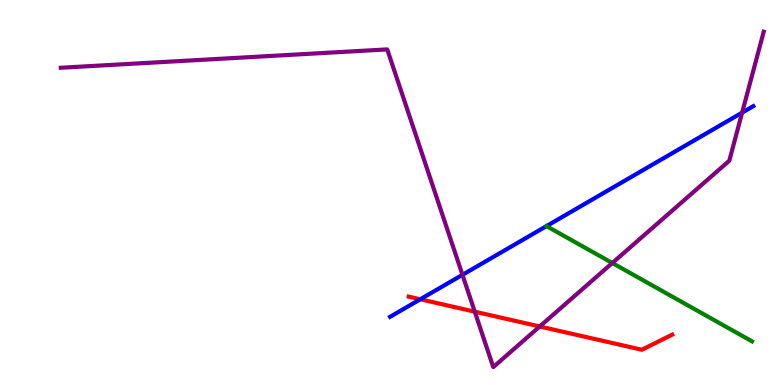[{'lines': ['blue', 'red'], 'intersections': [{'x': 5.42, 'y': 2.23}]}, {'lines': ['green', 'red'], 'intersections': []}, {'lines': ['purple', 'red'], 'intersections': [{'x': 6.13, 'y': 1.9}, {'x': 6.96, 'y': 1.52}]}, {'lines': ['blue', 'green'], 'intersections': []}, {'lines': ['blue', 'purple'], 'intersections': [{'x': 5.97, 'y': 2.86}, {'x': 9.58, 'y': 7.07}]}, {'lines': ['green', 'purple'], 'intersections': [{'x': 7.9, 'y': 3.17}]}]